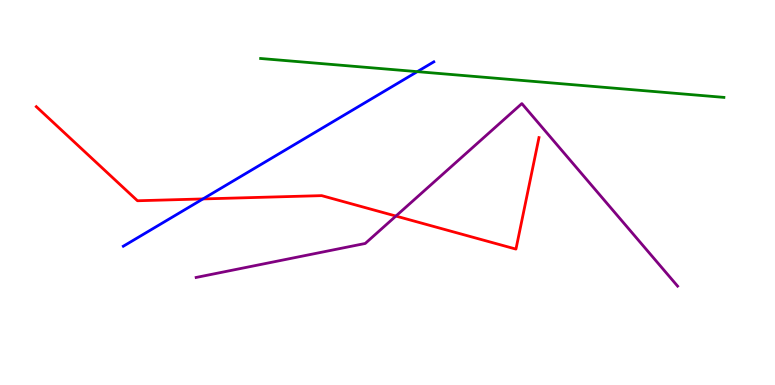[{'lines': ['blue', 'red'], 'intersections': [{'x': 2.62, 'y': 4.83}]}, {'lines': ['green', 'red'], 'intersections': []}, {'lines': ['purple', 'red'], 'intersections': [{'x': 5.11, 'y': 4.39}]}, {'lines': ['blue', 'green'], 'intersections': [{'x': 5.38, 'y': 8.14}]}, {'lines': ['blue', 'purple'], 'intersections': []}, {'lines': ['green', 'purple'], 'intersections': []}]